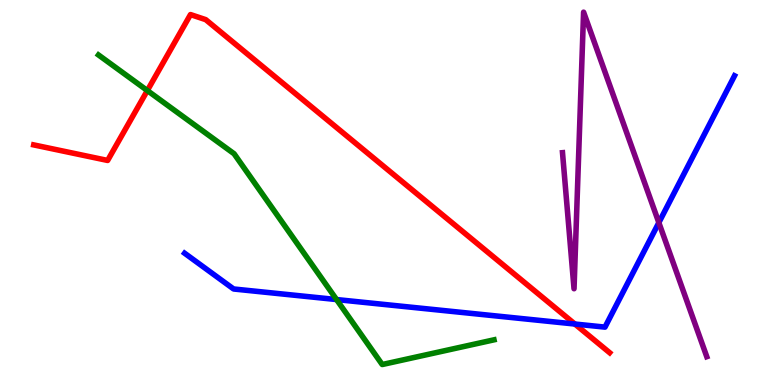[{'lines': ['blue', 'red'], 'intersections': [{'x': 7.42, 'y': 1.58}]}, {'lines': ['green', 'red'], 'intersections': [{'x': 1.9, 'y': 7.65}]}, {'lines': ['purple', 'red'], 'intersections': []}, {'lines': ['blue', 'green'], 'intersections': [{'x': 4.34, 'y': 2.22}]}, {'lines': ['blue', 'purple'], 'intersections': [{'x': 8.5, 'y': 4.22}]}, {'lines': ['green', 'purple'], 'intersections': []}]